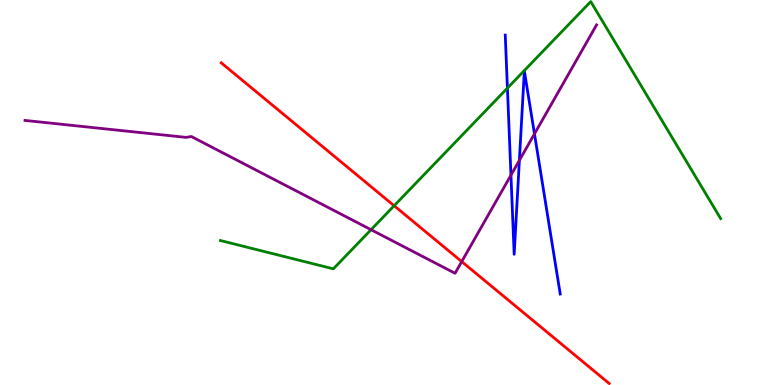[{'lines': ['blue', 'red'], 'intersections': []}, {'lines': ['green', 'red'], 'intersections': [{'x': 5.09, 'y': 4.66}]}, {'lines': ['purple', 'red'], 'intersections': [{'x': 5.96, 'y': 3.21}]}, {'lines': ['blue', 'green'], 'intersections': [{'x': 6.55, 'y': 7.71}]}, {'lines': ['blue', 'purple'], 'intersections': [{'x': 6.59, 'y': 5.45}, {'x': 6.7, 'y': 5.83}, {'x': 6.9, 'y': 6.52}]}, {'lines': ['green', 'purple'], 'intersections': [{'x': 4.79, 'y': 4.03}]}]